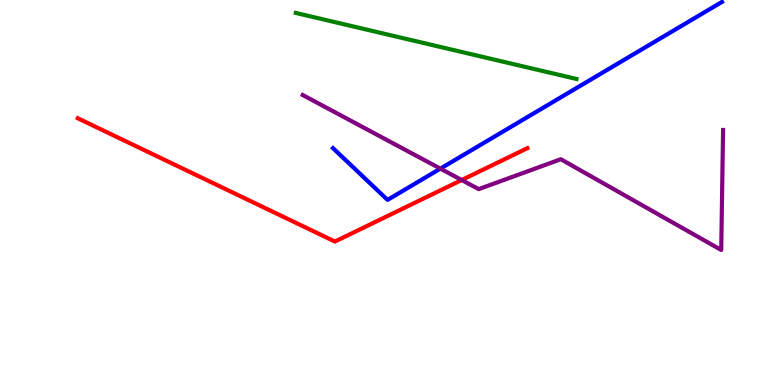[{'lines': ['blue', 'red'], 'intersections': []}, {'lines': ['green', 'red'], 'intersections': []}, {'lines': ['purple', 'red'], 'intersections': [{'x': 5.96, 'y': 5.32}]}, {'lines': ['blue', 'green'], 'intersections': []}, {'lines': ['blue', 'purple'], 'intersections': [{'x': 5.68, 'y': 5.62}]}, {'lines': ['green', 'purple'], 'intersections': []}]